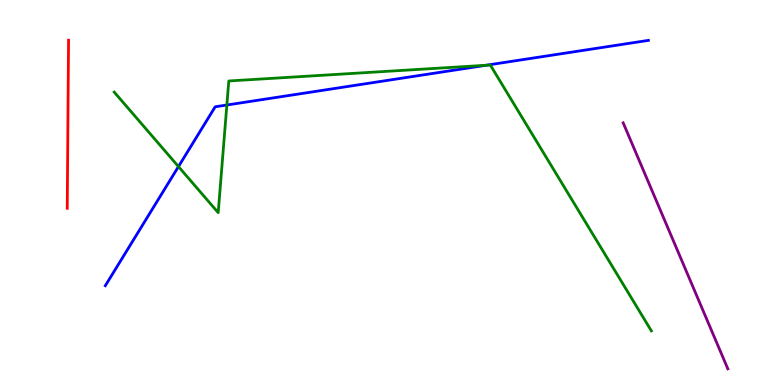[{'lines': ['blue', 'red'], 'intersections': []}, {'lines': ['green', 'red'], 'intersections': []}, {'lines': ['purple', 'red'], 'intersections': []}, {'lines': ['blue', 'green'], 'intersections': [{'x': 2.3, 'y': 5.67}, {'x': 2.93, 'y': 7.27}, {'x': 6.27, 'y': 8.3}]}, {'lines': ['blue', 'purple'], 'intersections': []}, {'lines': ['green', 'purple'], 'intersections': []}]